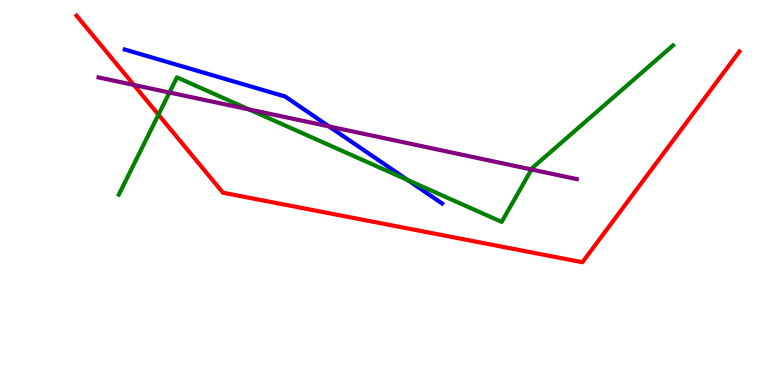[{'lines': ['blue', 'red'], 'intersections': []}, {'lines': ['green', 'red'], 'intersections': [{'x': 2.04, 'y': 7.02}]}, {'lines': ['purple', 'red'], 'intersections': [{'x': 1.73, 'y': 7.79}]}, {'lines': ['blue', 'green'], 'intersections': [{'x': 5.26, 'y': 5.32}]}, {'lines': ['blue', 'purple'], 'intersections': [{'x': 4.25, 'y': 6.72}]}, {'lines': ['green', 'purple'], 'intersections': [{'x': 2.19, 'y': 7.6}, {'x': 3.21, 'y': 7.16}, {'x': 6.86, 'y': 5.6}]}]